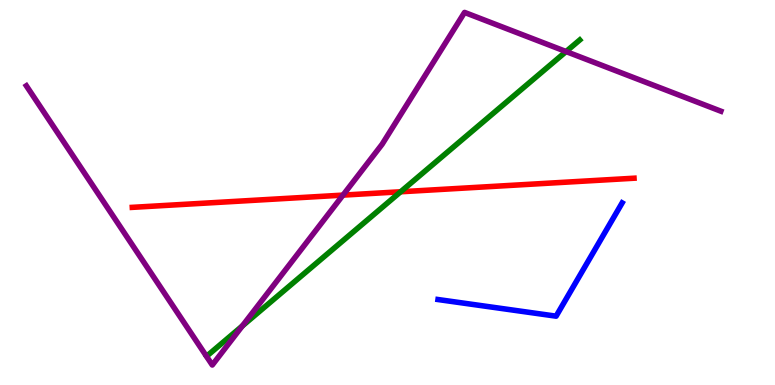[{'lines': ['blue', 'red'], 'intersections': []}, {'lines': ['green', 'red'], 'intersections': [{'x': 5.17, 'y': 5.02}]}, {'lines': ['purple', 'red'], 'intersections': [{'x': 4.43, 'y': 4.93}]}, {'lines': ['blue', 'green'], 'intersections': []}, {'lines': ['blue', 'purple'], 'intersections': []}, {'lines': ['green', 'purple'], 'intersections': [{'x': 3.13, 'y': 1.53}, {'x': 7.3, 'y': 8.66}]}]